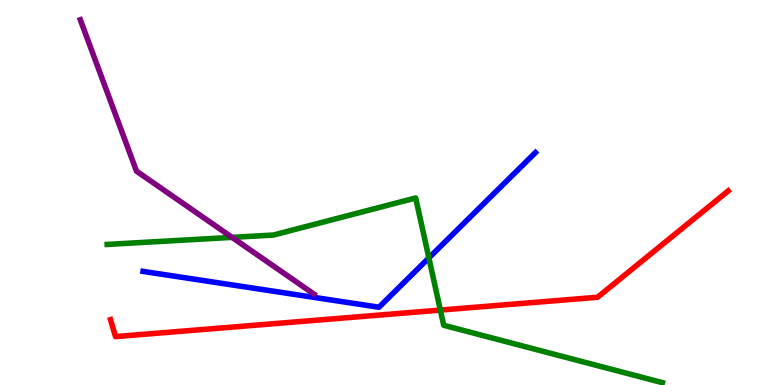[{'lines': ['blue', 'red'], 'intersections': []}, {'lines': ['green', 'red'], 'intersections': [{'x': 5.68, 'y': 1.95}]}, {'lines': ['purple', 'red'], 'intersections': []}, {'lines': ['blue', 'green'], 'intersections': [{'x': 5.53, 'y': 3.3}]}, {'lines': ['blue', 'purple'], 'intersections': []}, {'lines': ['green', 'purple'], 'intersections': [{'x': 2.99, 'y': 3.83}]}]